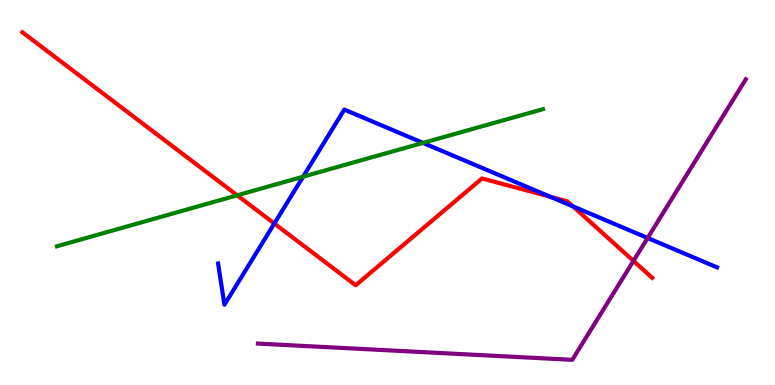[{'lines': ['blue', 'red'], 'intersections': [{'x': 3.54, 'y': 4.19}, {'x': 7.1, 'y': 4.89}, {'x': 7.39, 'y': 4.64}]}, {'lines': ['green', 'red'], 'intersections': [{'x': 3.06, 'y': 4.93}]}, {'lines': ['purple', 'red'], 'intersections': [{'x': 8.17, 'y': 3.22}]}, {'lines': ['blue', 'green'], 'intersections': [{'x': 3.91, 'y': 5.41}, {'x': 5.46, 'y': 6.29}]}, {'lines': ['blue', 'purple'], 'intersections': [{'x': 8.36, 'y': 3.82}]}, {'lines': ['green', 'purple'], 'intersections': []}]